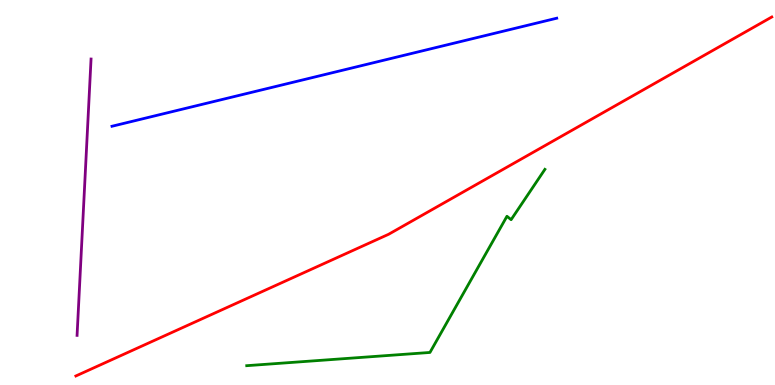[{'lines': ['blue', 'red'], 'intersections': []}, {'lines': ['green', 'red'], 'intersections': []}, {'lines': ['purple', 'red'], 'intersections': []}, {'lines': ['blue', 'green'], 'intersections': []}, {'lines': ['blue', 'purple'], 'intersections': []}, {'lines': ['green', 'purple'], 'intersections': []}]